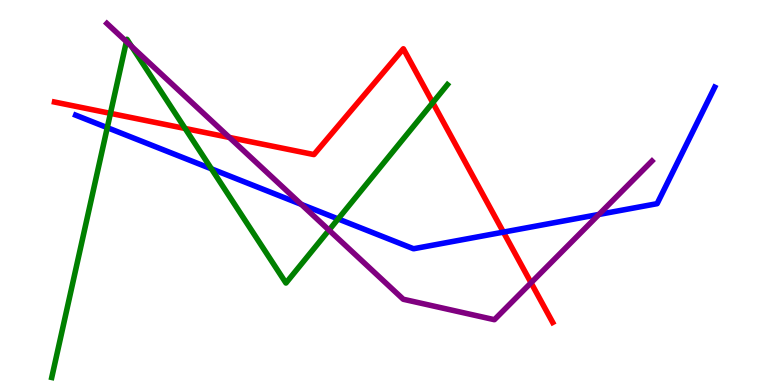[{'lines': ['blue', 'red'], 'intersections': [{'x': 6.5, 'y': 3.97}]}, {'lines': ['green', 'red'], 'intersections': [{'x': 1.43, 'y': 7.06}, {'x': 2.39, 'y': 6.66}, {'x': 5.58, 'y': 7.33}]}, {'lines': ['purple', 'red'], 'intersections': [{'x': 2.96, 'y': 6.43}, {'x': 6.85, 'y': 2.66}]}, {'lines': ['blue', 'green'], 'intersections': [{'x': 1.38, 'y': 6.68}, {'x': 2.73, 'y': 5.61}, {'x': 4.36, 'y': 4.31}]}, {'lines': ['blue', 'purple'], 'intersections': [{'x': 3.89, 'y': 4.69}, {'x': 7.73, 'y': 4.43}]}, {'lines': ['green', 'purple'], 'intersections': [{'x': 1.63, 'y': 8.92}, {'x': 1.7, 'y': 8.79}, {'x': 4.25, 'y': 4.02}]}]